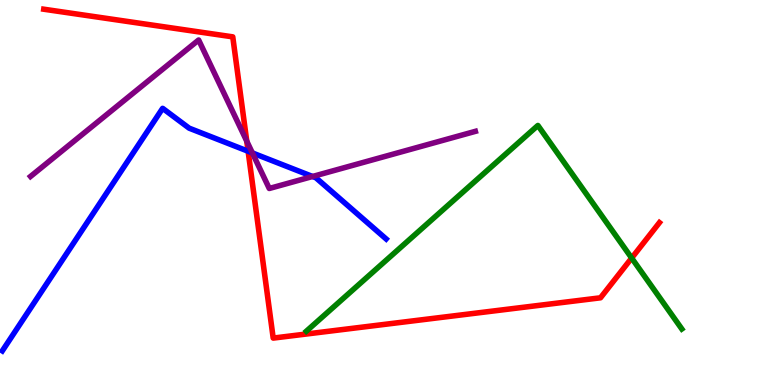[{'lines': ['blue', 'red'], 'intersections': [{'x': 3.2, 'y': 6.07}]}, {'lines': ['green', 'red'], 'intersections': [{'x': 8.15, 'y': 3.3}]}, {'lines': ['purple', 'red'], 'intersections': [{'x': 3.18, 'y': 6.33}]}, {'lines': ['blue', 'green'], 'intersections': []}, {'lines': ['blue', 'purple'], 'intersections': [{'x': 3.26, 'y': 6.03}, {'x': 4.03, 'y': 5.42}]}, {'lines': ['green', 'purple'], 'intersections': []}]